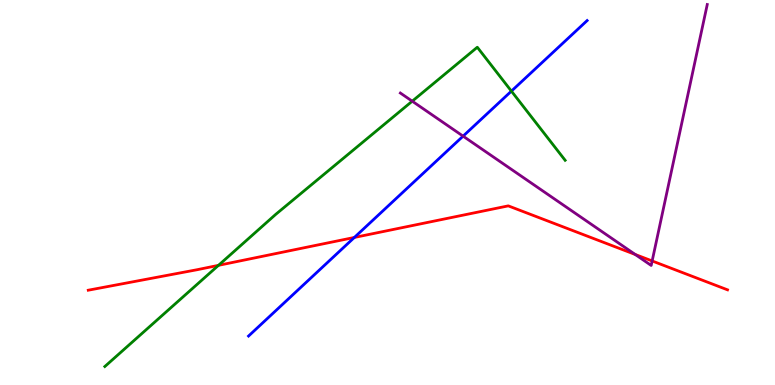[{'lines': ['blue', 'red'], 'intersections': [{'x': 4.57, 'y': 3.83}]}, {'lines': ['green', 'red'], 'intersections': [{'x': 2.82, 'y': 3.11}]}, {'lines': ['purple', 'red'], 'intersections': [{'x': 8.2, 'y': 3.39}, {'x': 8.41, 'y': 3.22}]}, {'lines': ['blue', 'green'], 'intersections': [{'x': 6.6, 'y': 7.63}]}, {'lines': ['blue', 'purple'], 'intersections': [{'x': 5.98, 'y': 6.46}]}, {'lines': ['green', 'purple'], 'intersections': [{'x': 5.32, 'y': 7.37}]}]